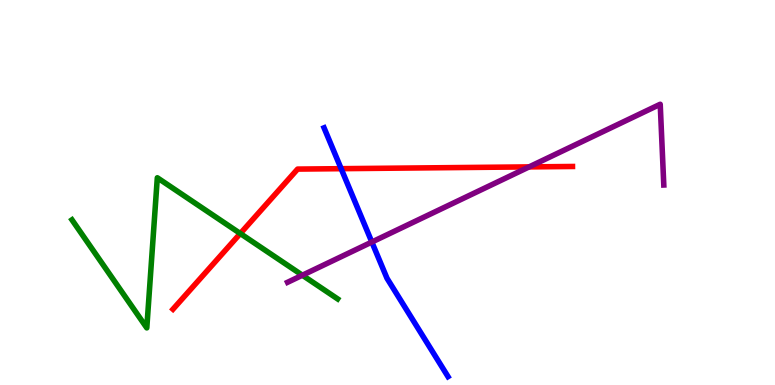[{'lines': ['blue', 'red'], 'intersections': [{'x': 4.4, 'y': 5.62}]}, {'lines': ['green', 'red'], 'intersections': [{'x': 3.1, 'y': 3.93}]}, {'lines': ['purple', 'red'], 'intersections': [{'x': 6.83, 'y': 5.67}]}, {'lines': ['blue', 'green'], 'intersections': []}, {'lines': ['blue', 'purple'], 'intersections': [{'x': 4.8, 'y': 3.71}]}, {'lines': ['green', 'purple'], 'intersections': [{'x': 3.9, 'y': 2.85}]}]